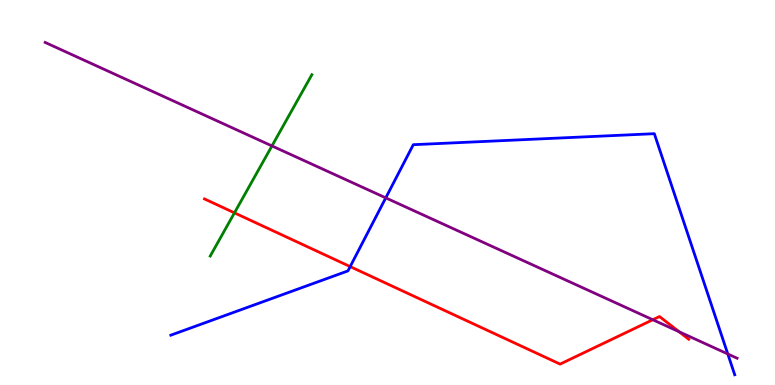[{'lines': ['blue', 'red'], 'intersections': [{'x': 4.52, 'y': 3.08}]}, {'lines': ['green', 'red'], 'intersections': [{'x': 3.03, 'y': 4.47}]}, {'lines': ['purple', 'red'], 'intersections': [{'x': 8.42, 'y': 1.69}, {'x': 8.76, 'y': 1.38}]}, {'lines': ['blue', 'green'], 'intersections': []}, {'lines': ['blue', 'purple'], 'intersections': [{'x': 4.98, 'y': 4.86}, {'x': 9.39, 'y': 0.806}]}, {'lines': ['green', 'purple'], 'intersections': [{'x': 3.51, 'y': 6.21}]}]